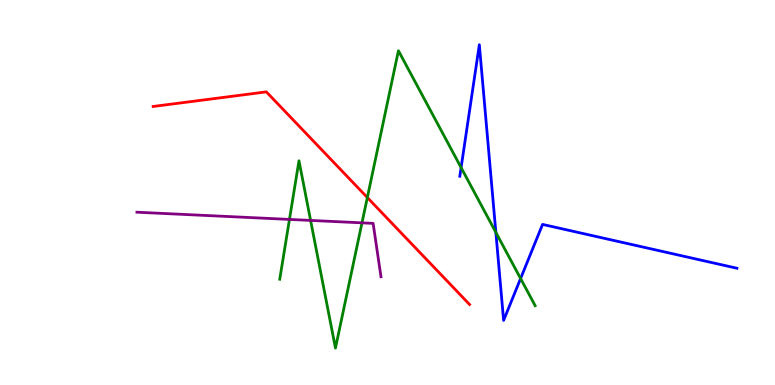[{'lines': ['blue', 'red'], 'intersections': []}, {'lines': ['green', 'red'], 'intersections': [{'x': 4.74, 'y': 4.87}]}, {'lines': ['purple', 'red'], 'intersections': []}, {'lines': ['blue', 'green'], 'intersections': [{'x': 5.95, 'y': 5.65}, {'x': 6.4, 'y': 3.96}, {'x': 6.72, 'y': 2.77}]}, {'lines': ['blue', 'purple'], 'intersections': []}, {'lines': ['green', 'purple'], 'intersections': [{'x': 3.73, 'y': 4.3}, {'x': 4.01, 'y': 4.27}, {'x': 4.67, 'y': 4.21}]}]